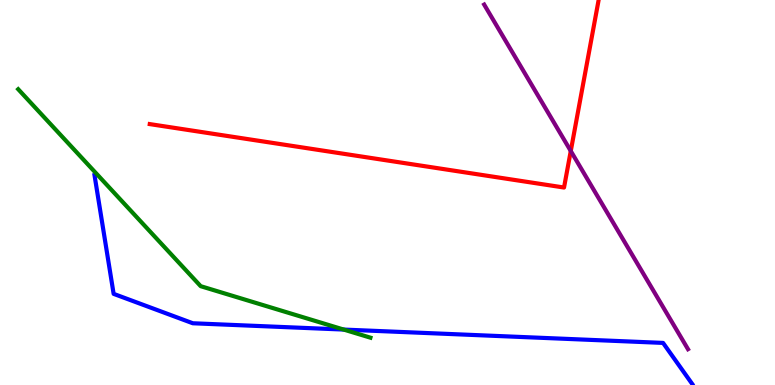[{'lines': ['blue', 'red'], 'intersections': []}, {'lines': ['green', 'red'], 'intersections': []}, {'lines': ['purple', 'red'], 'intersections': [{'x': 7.36, 'y': 6.08}]}, {'lines': ['blue', 'green'], 'intersections': [{'x': 4.43, 'y': 1.44}]}, {'lines': ['blue', 'purple'], 'intersections': []}, {'lines': ['green', 'purple'], 'intersections': []}]